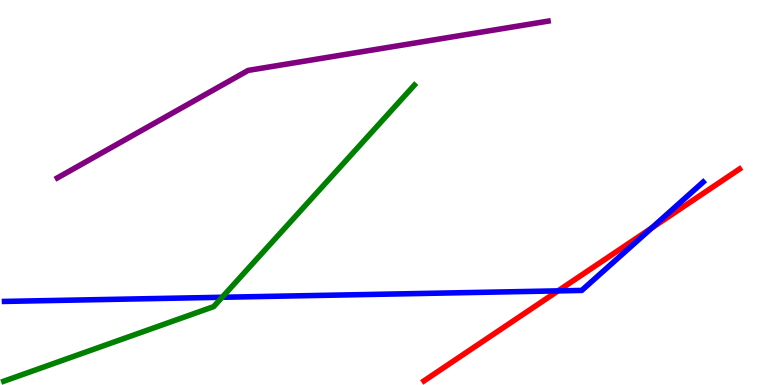[{'lines': ['blue', 'red'], 'intersections': [{'x': 7.2, 'y': 2.44}, {'x': 8.41, 'y': 4.08}]}, {'lines': ['green', 'red'], 'intersections': []}, {'lines': ['purple', 'red'], 'intersections': []}, {'lines': ['blue', 'green'], 'intersections': [{'x': 2.87, 'y': 2.28}]}, {'lines': ['blue', 'purple'], 'intersections': []}, {'lines': ['green', 'purple'], 'intersections': []}]